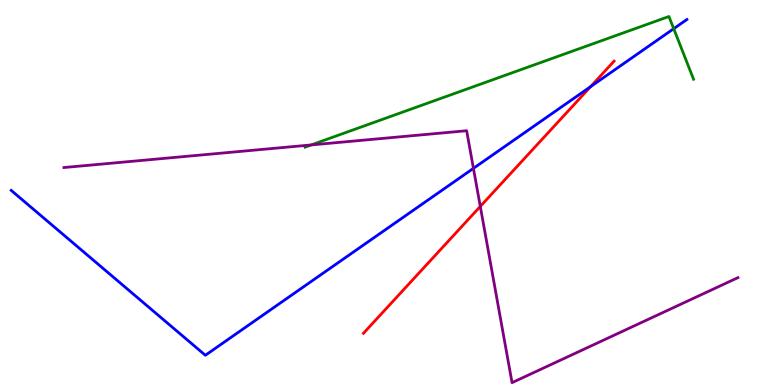[{'lines': ['blue', 'red'], 'intersections': [{'x': 7.62, 'y': 7.75}]}, {'lines': ['green', 'red'], 'intersections': []}, {'lines': ['purple', 'red'], 'intersections': [{'x': 6.2, 'y': 4.64}]}, {'lines': ['blue', 'green'], 'intersections': [{'x': 8.69, 'y': 9.25}]}, {'lines': ['blue', 'purple'], 'intersections': [{'x': 6.11, 'y': 5.63}]}, {'lines': ['green', 'purple'], 'intersections': [{'x': 4.02, 'y': 6.24}]}]